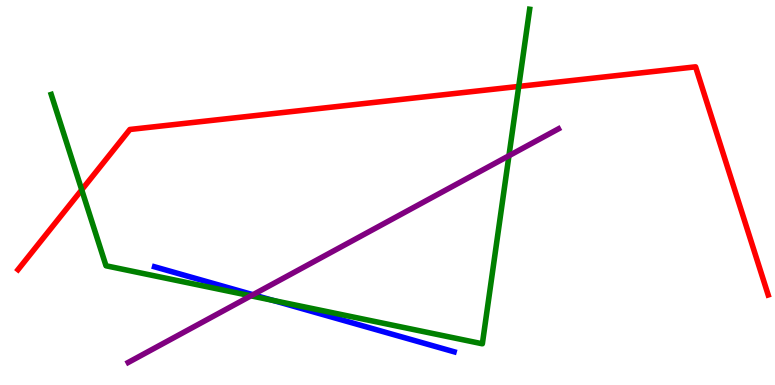[{'lines': ['blue', 'red'], 'intersections': []}, {'lines': ['green', 'red'], 'intersections': [{'x': 1.05, 'y': 5.07}, {'x': 6.69, 'y': 7.76}]}, {'lines': ['purple', 'red'], 'intersections': []}, {'lines': ['blue', 'green'], 'intersections': [{'x': 3.52, 'y': 2.2}]}, {'lines': ['blue', 'purple'], 'intersections': [{'x': 3.26, 'y': 2.35}]}, {'lines': ['green', 'purple'], 'intersections': [{'x': 3.24, 'y': 2.32}, {'x': 6.57, 'y': 5.95}]}]